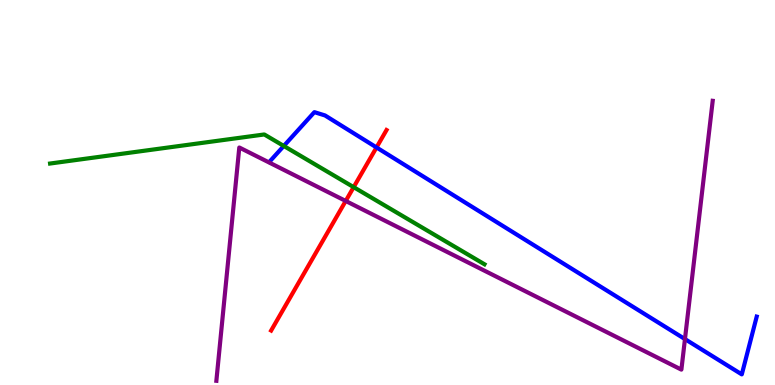[{'lines': ['blue', 'red'], 'intersections': [{'x': 4.86, 'y': 6.17}]}, {'lines': ['green', 'red'], 'intersections': [{'x': 4.56, 'y': 5.14}]}, {'lines': ['purple', 'red'], 'intersections': [{'x': 4.46, 'y': 4.78}]}, {'lines': ['blue', 'green'], 'intersections': [{'x': 3.66, 'y': 6.21}]}, {'lines': ['blue', 'purple'], 'intersections': [{'x': 8.84, 'y': 1.19}]}, {'lines': ['green', 'purple'], 'intersections': []}]